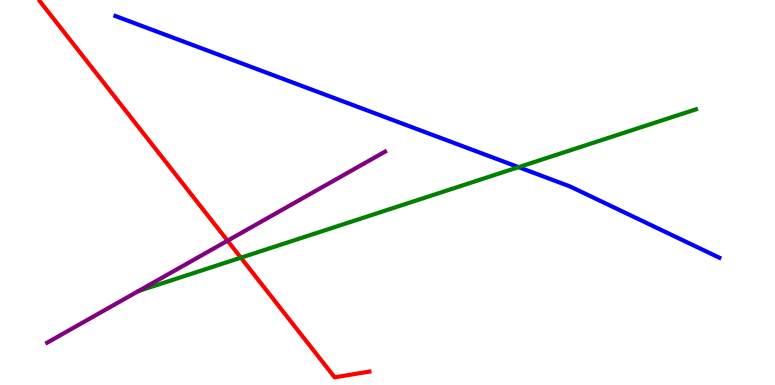[{'lines': ['blue', 'red'], 'intersections': []}, {'lines': ['green', 'red'], 'intersections': [{'x': 3.11, 'y': 3.31}]}, {'lines': ['purple', 'red'], 'intersections': [{'x': 2.94, 'y': 3.75}]}, {'lines': ['blue', 'green'], 'intersections': [{'x': 6.69, 'y': 5.66}]}, {'lines': ['blue', 'purple'], 'intersections': []}, {'lines': ['green', 'purple'], 'intersections': []}]